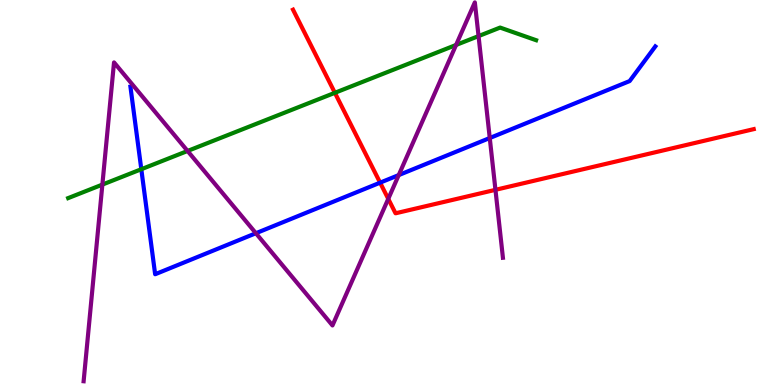[{'lines': ['blue', 'red'], 'intersections': [{'x': 4.9, 'y': 5.26}]}, {'lines': ['green', 'red'], 'intersections': [{'x': 4.32, 'y': 7.59}]}, {'lines': ['purple', 'red'], 'intersections': [{'x': 5.01, 'y': 4.84}, {'x': 6.39, 'y': 5.07}]}, {'lines': ['blue', 'green'], 'intersections': [{'x': 1.82, 'y': 5.6}]}, {'lines': ['blue', 'purple'], 'intersections': [{'x': 3.3, 'y': 3.94}, {'x': 5.14, 'y': 5.45}, {'x': 6.32, 'y': 6.41}]}, {'lines': ['green', 'purple'], 'intersections': [{'x': 1.32, 'y': 5.21}, {'x': 2.42, 'y': 6.08}, {'x': 5.88, 'y': 8.83}, {'x': 6.17, 'y': 9.06}]}]